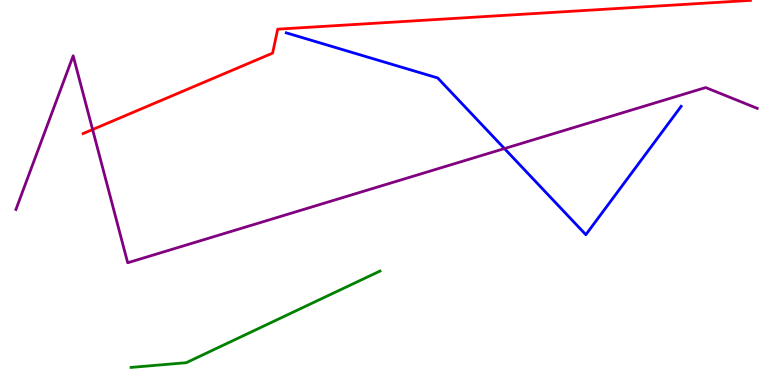[{'lines': ['blue', 'red'], 'intersections': []}, {'lines': ['green', 'red'], 'intersections': []}, {'lines': ['purple', 'red'], 'intersections': [{'x': 1.19, 'y': 6.64}]}, {'lines': ['blue', 'green'], 'intersections': []}, {'lines': ['blue', 'purple'], 'intersections': [{'x': 6.51, 'y': 6.14}]}, {'lines': ['green', 'purple'], 'intersections': []}]